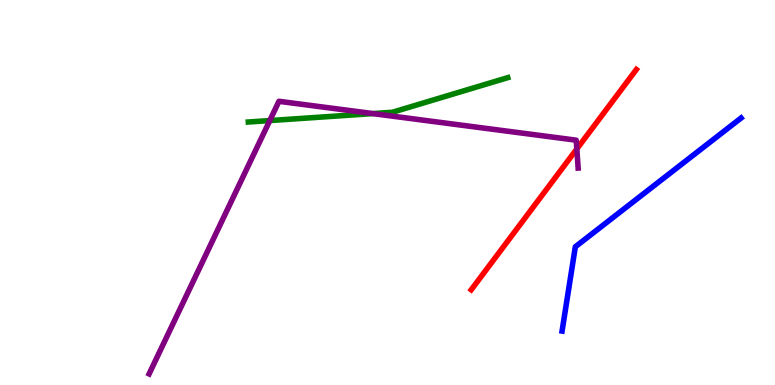[{'lines': ['blue', 'red'], 'intersections': []}, {'lines': ['green', 'red'], 'intersections': []}, {'lines': ['purple', 'red'], 'intersections': [{'x': 7.44, 'y': 6.13}]}, {'lines': ['blue', 'green'], 'intersections': []}, {'lines': ['blue', 'purple'], 'intersections': []}, {'lines': ['green', 'purple'], 'intersections': [{'x': 3.48, 'y': 6.87}, {'x': 4.81, 'y': 7.05}]}]